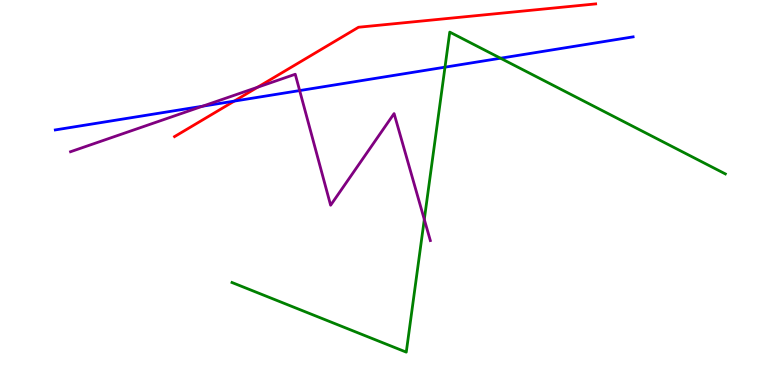[{'lines': ['blue', 'red'], 'intersections': [{'x': 3.02, 'y': 7.37}]}, {'lines': ['green', 'red'], 'intersections': []}, {'lines': ['purple', 'red'], 'intersections': [{'x': 3.32, 'y': 7.73}]}, {'lines': ['blue', 'green'], 'intersections': [{'x': 5.74, 'y': 8.26}, {'x': 6.46, 'y': 8.49}]}, {'lines': ['blue', 'purple'], 'intersections': [{'x': 2.61, 'y': 7.24}, {'x': 3.87, 'y': 7.65}]}, {'lines': ['green', 'purple'], 'intersections': [{'x': 5.47, 'y': 4.3}]}]